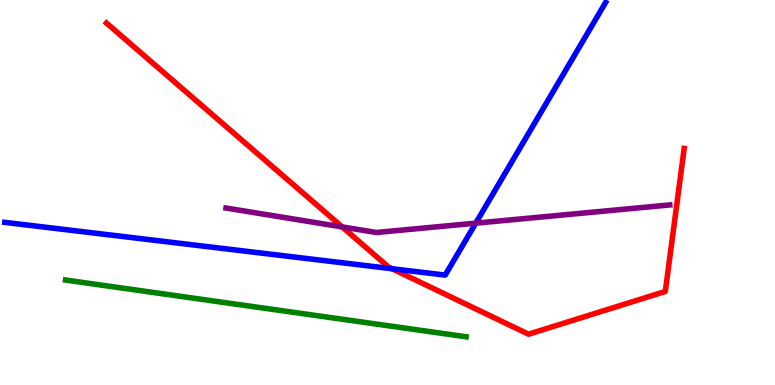[{'lines': ['blue', 'red'], 'intersections': [{'x': 5.06, 'y': 3.02}]}, {'lines': ['green', 'red'], 'intersections': []}, {'lines': ['purple', 'red'], 'intersections': [{'x': 4.42, 'y': 4.11}]}, {'lines': ['blue', 'green'], 'intersections': []}, {'lines': ['blue', 'purple'], 'intersections': [{'x': 6.14, 'y': 4.2}]}, {'lines': ['green', 'purple'], 'intersections': []}]